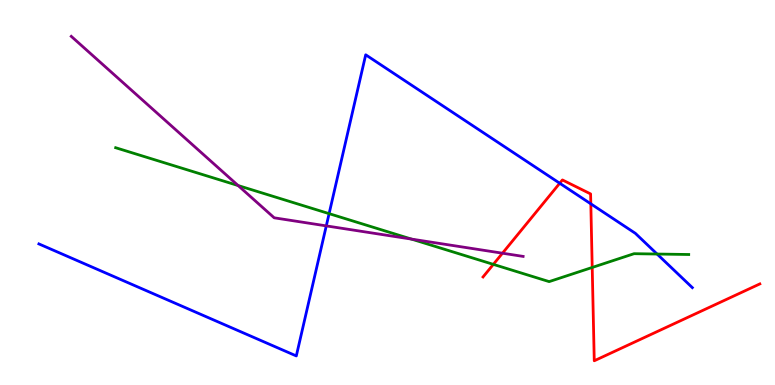[{'lines': ['blue', 'red'], 'intersections': [{'x': 7.22, 'y': 5.24}, {'x': 7.62, 'y': 4.71}]}, {'lines': ['green', 'red'], 'intersections': [{'x': 6.37, 'y': 3.13}, {'x': 7.64, 'y': 3.05}]}, {'lines': ['purple', 'red'], 'intersections': [{'x': 6.48, 'y': 3.42}]}, {'lines': ['blue', 'green'], 'intersections': [{'x': 4.25, 'y': 4.45}, {'x': 8.48, 'y': 3.4}]}, {'lines': ['blue', 'purple'], 'intersections': [{'x': 4.21, 'y': 4.13}]}, {'lines': ['green', 'purple'], 'intersections': [{'x': 3.07, 'y': 5.18}, {'x': 5.31, 'y': 3.79}]}]